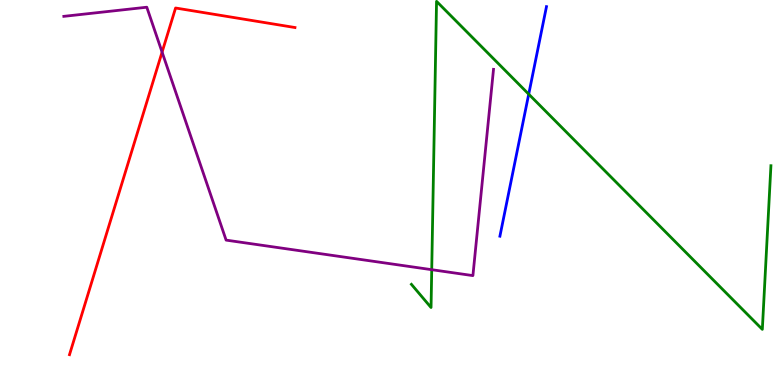[{'lines': ['blue', 'red'], 'intersections': []}, {'lines': ['green', 'red'], 'intersections': []}, {'lines': ['purple', 'red'], 'intersections': [{'x': 2.09, 'y': 8.65}]}, {'lines': ['blue', 'green'], 'intersections': [{'x': 6.82, 'y': 7.55}]}, {'lines': ['blue', 'purple'], 'intersections': []}, {'lines': ['green', 'purple'], 'intersections': [{'x': 5.57, 'y': 3.0}]}]